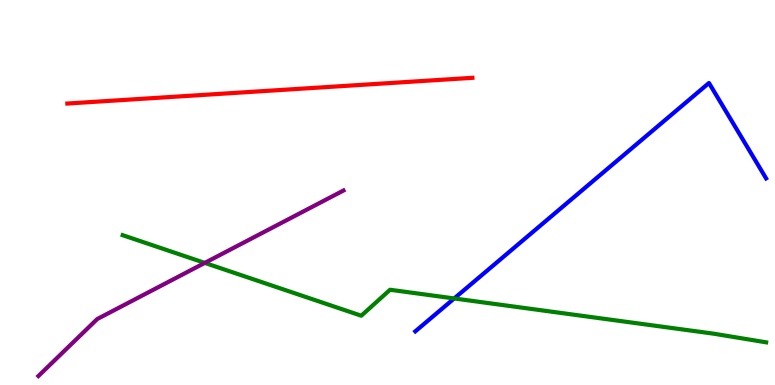[{'lines': ['blue', 'red'], 'intersections': []}, {'lines': ['green', 'red'], 'intersections': []}, {'lines': ['purple', 'red'], 'intersections': []}, {'lines': ['blue', 'green'], 'intersections': [{'x': 5.86, 'y': 2.25}]}, {'lines': ['blue', 'purple'], 'intersections': []}, {'lines': ['green', 'purple'], 'intersections': [{'x': 2.64, 'y': 3.17}]}]